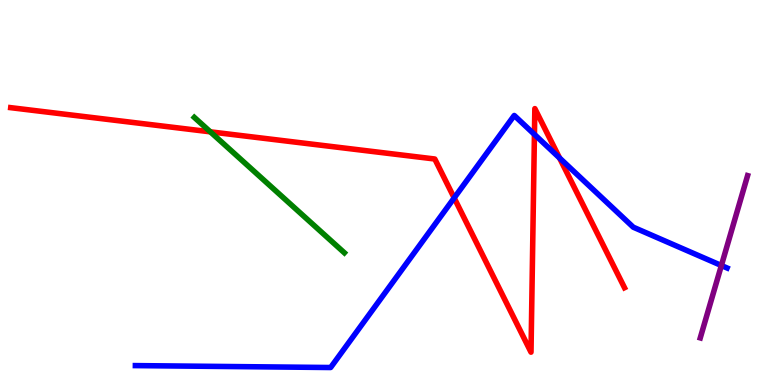[{'lines': ['blue', 'red'], 'intersections': [{'x': 5.86, 'y': 4.86}, {'x': 6.9, 'y': 6.51}, {'x': 7.22, 'y': 5.9}]}, {'lines': ['green', 'red'], 'intersections': [{'x': 2.71, 'y': 6.58}]}, {'lines': ['purple', 'red'], 'intersections': []}, {'lines': ['blue', 'green'], 'intersections': []}, {'lines': ['blue', 'purple'], 'intersections': [{'x': 9.31, 'y': 3.1}]}, {'lines': ['green', 'purple'], 'intersections': []}]